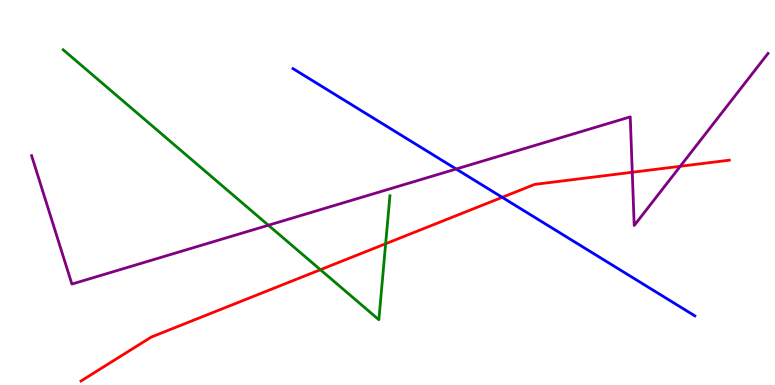[{'lines': ['blue', 'red'], 'intersections': [{'x': 6.48, 'y': 4.87}]}, {'lines': ['green', 'red'], 'intersections': [{'x': 4.13, 'y': 2.99}, {'x': 4.98, 'y': 3.67}]}, {'lines': ['purple', 'red'], 'intersections': [{'x': 8.16, 'y': 5.53}, {'x': 8.78, 'y': 5.68}]}, {'lines': ['blue', 'green'], 'intersections': []}, {'lines': ['blue', 'purple'], 'intersections': [{'x': 5.89, 'y': 5.61}]}, {'lines': ['green', 'purple'], 'intersections': [{'x': 3.46, 'y': 4.15}]}]